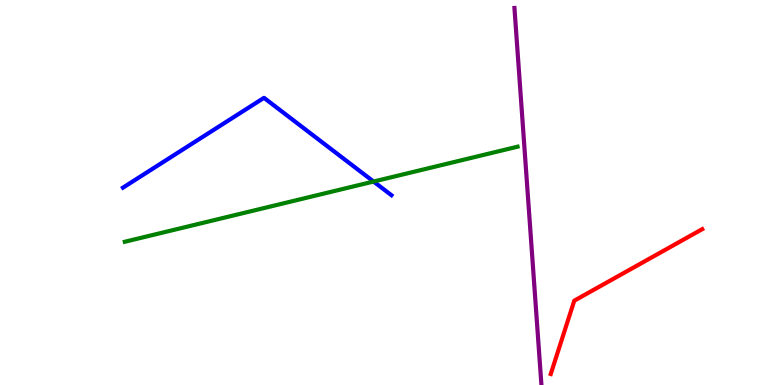[{'lines': ['blue', 'red'], 'intersections': []}, {'lines': ['green', 'red'], 'intersections': []}, {'lines': ['purple', 'red'], 'intersections': []}, {'lines': ['blue', 'green'], 'intersections': [{'x': 4.82, 'y': 5.28}]}, {'lines': ['blue', 'purple'], 'intersections': []}, {'lines': ['green', 'purple'], 'intersections': []}]